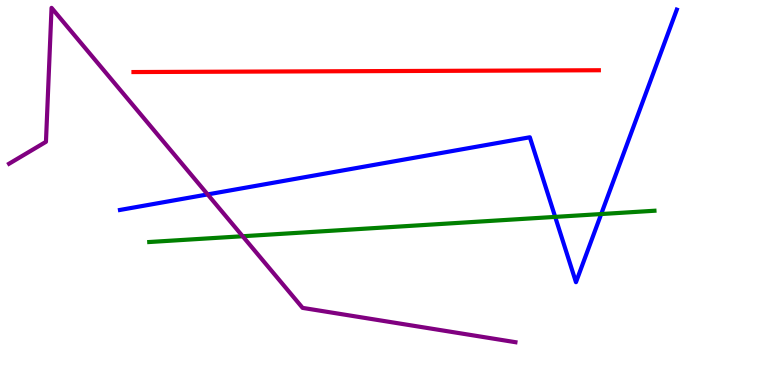[{'lines': ['blue', 'red'], 'intersections': []}, {'lines': ['green', 'red'], 'intersections': []}, {'lines': ['purple', 'red'], 'intersections': []}, {'lines': ['blue', 'green'], 'intersections': [{'x': 7.16, 'y': 4.37}, {'x': 7.76, 'y': 4.44}]}, {'lines': ['blue', 'purple'], 'intersections': [{'x': 2.68, 'y': 4.95}]}, {'lines': ['green', 'purple'], 'intersections': [{'x': 3.13, 'y': 3.86}]}]